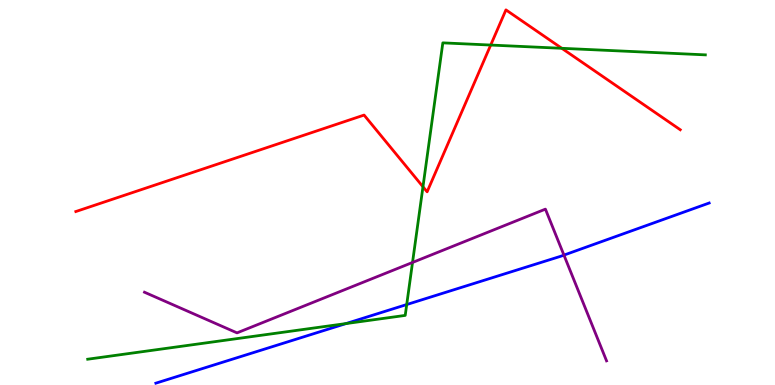[{'lines': ['blue', 'red'], 'intersections': []}, {'lines': ['green', 'red'], 'intersections': [{'x': 5.46, 'y': 5.15}, {'x': 6.33, 'y': 8.83}, {'x': 7.25, 'y': 8.75}]}, {'lines': ['purple', 'red'], 'intersections': []}, {'lines': ['blue', 'green'], 'intersections': [{'x': 4.46, 'y': 1.6}, {'x': 5.25, 'y': 2.09}]}, {'lines': ['blue', 'purple'], 'intersections': [{'x': 7.28, 'y': 3.37}]}, {'lines': ['green', 'purple'], 'intersections': [{'x': 5.32, 'y': 3.18}]}]